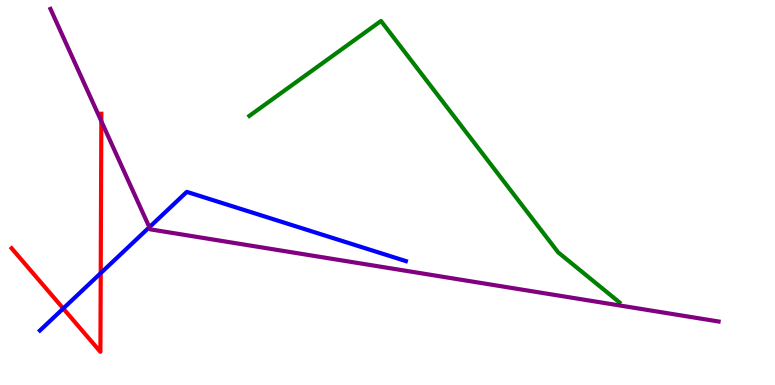[{'lines': ['blue', 'red'], 'intersections': [{'x': 0.816, 'y': 1.99}, {'x': 1.3, 'y': 2.91}]}, {'lines': ['green', 'red'], 'intersections': []}, {'lines': ['purple', 'red'], 'intersections': [{'x': 1.31, 'y': 6.85}]}, {'lines': ['blue', 'green'], 'intersections': []}, {'lines': ['blue', 'purple'], 'intersections': [{'x': 1.93, 'y': 4.1}]}, {'lines': ['green', 'purple'], 'intersections': []}]